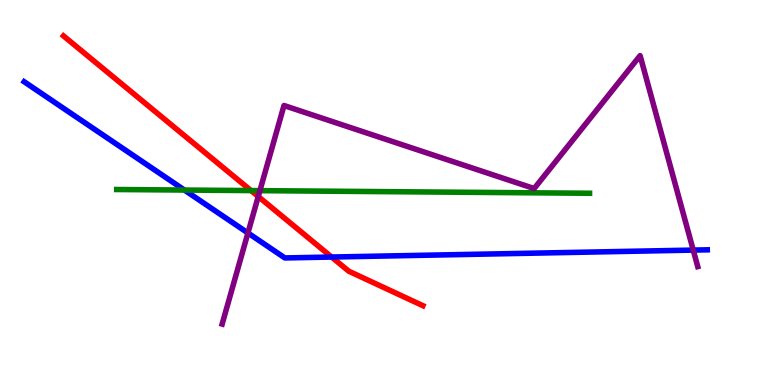[{'lines': ['blue', 'red'], 'intersections': [{'x': 4.28, 'y': 3.32}]}, {'lines': ['green', 'red'], 'intersections': [{'x': 3.24, 'y': 5.05}]}, {'lines': ['purple', 'red'], 'intersections': [{'x': 3.33, 'y': 4.9}]}, {'lines': ['blue', 'green'], 'intersections': [{'x': 2.38, 'y': 5.06}]}, {'lines': ['blue', 'purple'], 'intersections': [{'x': 3.2, 'y': 3.95}, {'x': 8.95, 'y': 3.5}]}, {'lines': ['green', 'purple'], 'intersections': [{'x': 3.35, 'y': 5.05}]}]